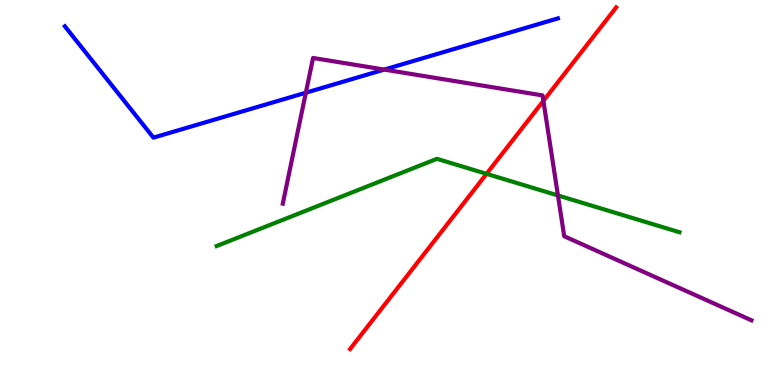[{'lines': ['blue', 'red'], 'intersections': []}, {'lines': ['green', 'red'], 'intersections': [{'x': 6.28, 'y': 5.48}]}, {'lines': ['purple', 'red'], 'intersections': [{'x': 7.01, 'y': 7.38}]}, {'lines': ['blue', 'green'], 'intersections': []}, {'lines': ['blue', 'purple'], 'intersections': [{'x': 3.95, 'y': 7.59}, {'x': 4.96, 'y': 8.19}]}, {'lines': ['green', 'purple'], 'intersections': [{'x': 7.2, 'y': 4.92}]}]